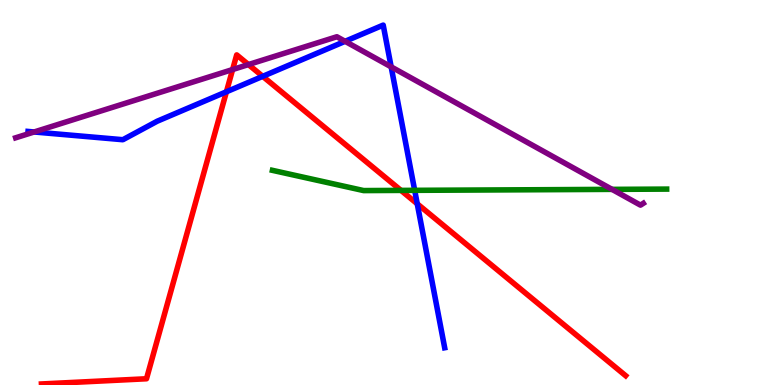[{'lines': ['blue', 'red'], 'intersections': [{'x': 2.92, 'y': 7.62}, {'x': 3.39, 'y': 8.02}, {'x': 5.38, 'y': 4.71}]}, {'lines': ['green', 'red'], 'intersections': [{'x': 5.17, 'y': 5.05}]}, {'lines': ['purple', 'red'], 'intersections': [{'x': 3.0, 'y': 8.19}, {'x': 3.21, 'y': 8.32}]}, {'lines': ['blue', 'green'], 'intersections': [{'x': 5.35, 'y': 5.06}]}, {'lines': ['blue', 'purple'], 'intersections': [{'x': 0.441, 'y': 6.57}, {'x': 4.45, 'y': 8.93}, {'x': 5.05, 'y': 8.26}]}, {'lines': ['green', 'purple'], 'intersections': [{'x': 7.9, 'y': 5.08}]}]